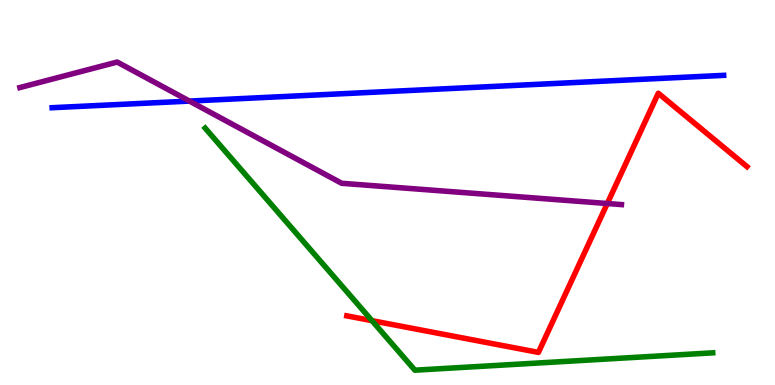[{'lines': ['blue', 'red'], 'intersections': []}, {'lines': ['green', 'red'], 'intersections': [{'x': 4.8, 'y': 1.67}]}, {'lines': ['purple', 'red'], 'intersections': [{'x': 7.84, 'y': 4.71}]}, {'lines': ['blue', 'green'], 'intersections': []}, {'lines': ['blue', 'purple'], 'intersections': [{'x': 2.44, 'y': 7.37}]}, {'lines': ['green', 'purple'], 'intersections': []}]